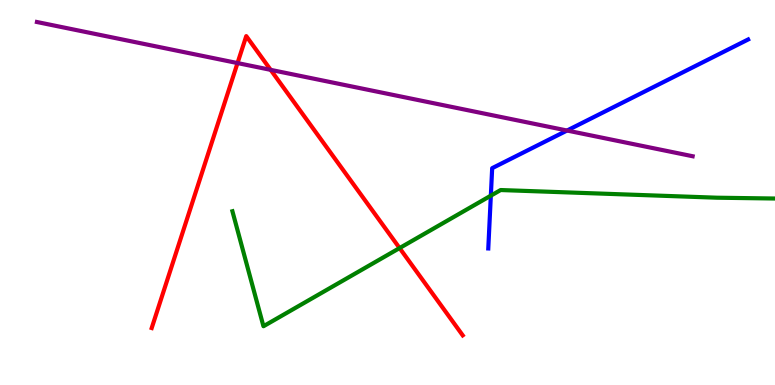[{'lines': ['blue', 'red'], 'intersections': []}, {'lines': ['green', 'red'], 'intersections': [{'x': 5.16, 'y': 3.56}]}, {'lines': ['purple', 'red'], 'intersections': [{'x': 3.06, 'y': 8.36}, {'x': 3.49, 'y': 8.19}]}, {'lines': ['blue', 'green'], 'intersections': [{'x': 6.33, 'y': 4.92}]}, {'lines': ['blue', 'purple'], 'intersections': [{'x': 7.32, 'y': 6.61}]}, {'lines': ['green', 'purple'], 'intersections': []}]